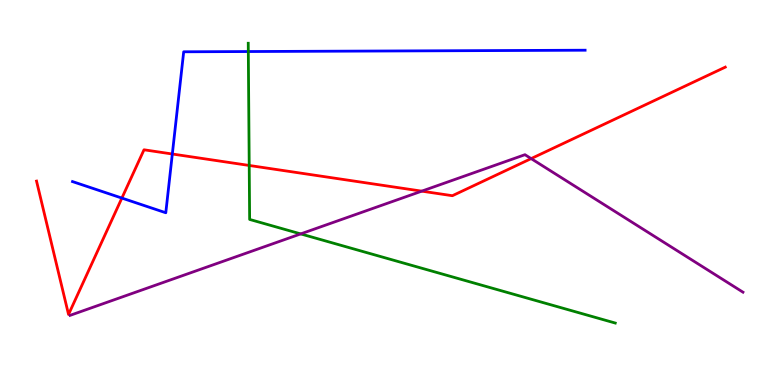[{'lines': ['blue', 'red'], 'intersections': [{'x': 1.57, 'y': 4.86}, {'x': 2.22, 'y': 6.0}]}, {'lines': ['green', 'red'], 'intersections': [{'x': 3.22, 'y': 5.7}]}, {'lines': ['purple', 'red'], 'intersections': [{'x': 5.44, 'y': 5.04}, {'x': 6.85, 'y': 5.88}]}, {'lines': ['blue', 'green'], 'intersections': [{'x': 3.2, 'y': 8.66}]}, {'lines': ['blue', 'purple'], 'intersections': []}, {'lines': ['green', 'purple'], 'intersections': [{'x': 3.88, 'y': 3.92}]}]